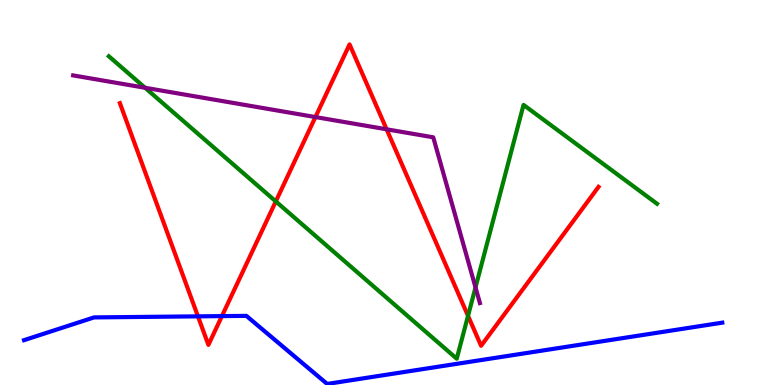[{'lines': ['blue', 'red'], 'intersections': [{'x': 2.55, 'y': 1.78}, {'x': 2.86, 'y': 1.79}]}, {'lines': ['green', 'red'], 'intersections': [{'x': 3.56, 'y': 4.77}, {'x': 6.04, 'y': 1.8}]}, {'lines': ['purple', 'red'], 'intersections': [{'x': 4.07, 'y': 6.96}, {'x': 4.99, 'y': 6.64}]}, {'lines': ['blue', 'green'], 'intersections': []}, {'lines': ['blue', 'purple'], 'intersections': []}, {'lines': ['green', 'purple'], 'intersections': [{'x': 1.87, 'y': 7.72}, {'x': 6.14, 'y': 2.53}]}]